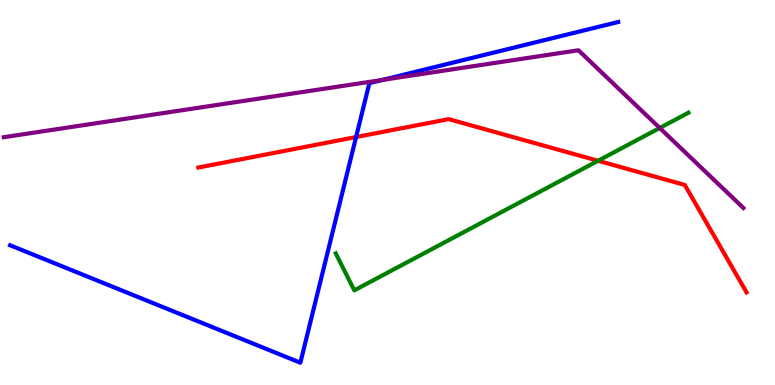[{'lines': ['blue', 'red'], 'intersections': [{'x': 4.59, 'y': 6.44}]}, {'lines': ['green', 'red'], 'intersections': [{'x': 7.72, 'y': 5.82}]}, {'lines': ['purple', 'red'], 'intersections': []}, {'lines': ['blue', 'green'], 'intersections': []}, {'lines': ['blue', 'purple'], 'intersections': [{'x': 4.94, 'y': 7.92}]}, {'lines': ['green', 'purple'], 'intersections': [{'x': 8.51, 'y': 6.68}]}]